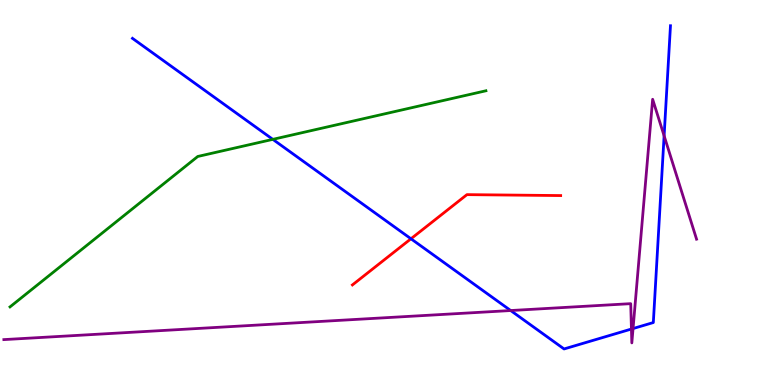[{'lines': ['blue', 'red'], 'intersections': [{'x': 5.3, 'y': 3.8}]}, {'lines': ['green', 'red'], 'intersections': []}, {'lines': ['purple', 'red'], 'intersections': []}, {'lines': ['blue', 'green'], 'intersections': [{'x': 3.52, 'y': 6.38}]}, {'lines': ['blue', 'purple'], 'intersections': [{'x': 6.59, 'y': 1.93}, {'x': 8.15, 'y': 1.45}, {'x': 8.17, 'y': 1.47}, {'x': 8.57, 'y': 6.47}]}, {'lines': ['green', 'purple'], 'intersections': []}]